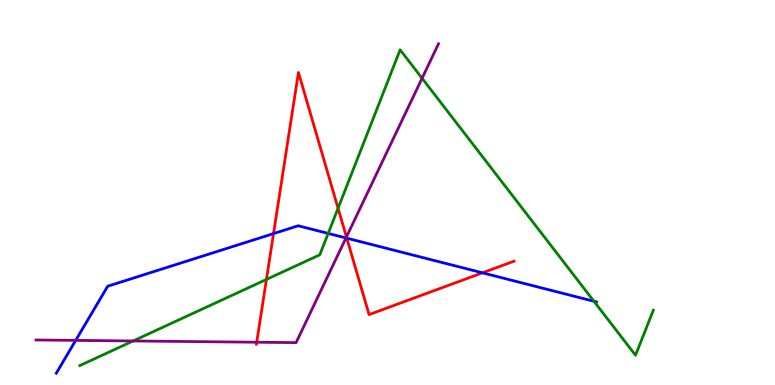[{'lines': ['blue', 'red'], 'intersections': [{'x': 3.53, 'y': 3.93}, {'x': 4.47, 'y': 3.81}, {'x': 6.23, 'y': 2.91}]}, {'lines': ['green', 'red'], 'intersections': [{'x': 3.44, 'y': 2.74}, {'x': 4.36, 'y': 4.59}]}, {'lines': ['purple', 'red'], 'intersections': [{'x': 3.31, 'y': 1.11}, {'x': 4.47, 'y': 3.84}]}, {'lines': ['blue', 'green'], 'intersections': [{'x': 4.23, 'y': 3.94}, {'x': 7.66, 'y': 2.17}]}, {'lines': ['blue', 'purple'], 'intersections': [{'x': 0.977, 'y': 1.16}, {'x': 4.46, 'y': 3.82}]}, {'lines': ['green', 'purple'], 'intersections': [{'x': 1.72, 'y': 1.14}, {'x': 5.45, 'y': 7.97}]}]